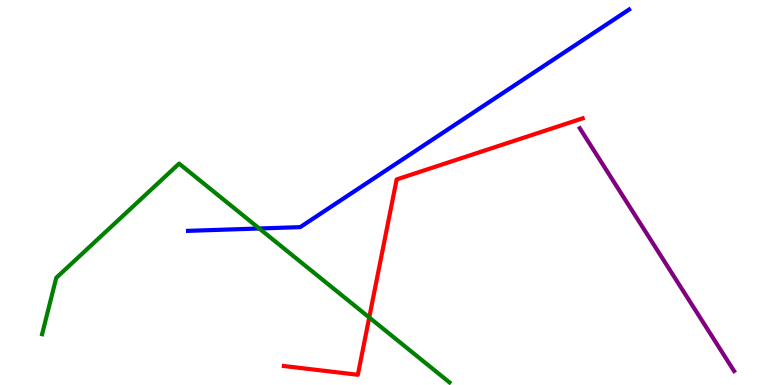[{'lines': ['blue', 'red'], 'intersections': []}, {'lines': ['green', 'red'], 'intersections': [{'x': 4.76, 'y': 1.75}]}, {'lines': ['purple', 'red'], 'intersections': []}, {'lines': ['blue', 'green'], 'intersections': [{'x': 3.35, 'y': 4.07}]}, {'lines': ['blue', 'purple'], 'intersections': []}, {'lines': ['green', 'purple'], 'intersections': []}]